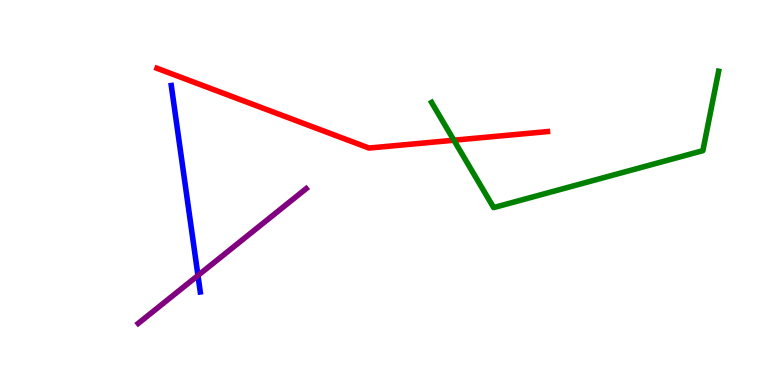[{'lines': ['blue', 'red'], 'intersections': []}, {'lines': ['green', 'red'], 'intersections': [{'x': 5.86, 'y': 6.36}]}, {'lines': ['purple', 'red'], 'intersections': []}, {'lines': ['blue', 'green'], 'intersections': []}, {'lines': ['blue', 'purple'], 'intersections': [{'x': 2.55, 'y': 2.84}]}, {'lines': ['green', 'purple'], 'intersections': []}]